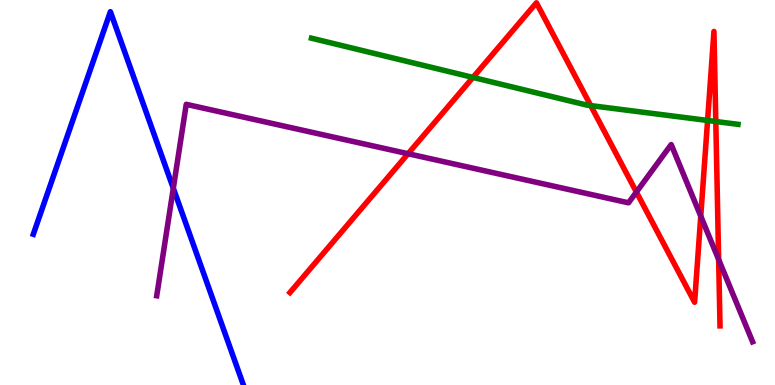[{'lines': ['blue', 'red'], 'intersections': []}, {'lines': ['green', 'red'], 'intersections': [{'x': 6.1, 'y': 7.99}, {'x': 7.62, 'y': 7.26}, {'x': 9.13, 'y': 6.87}, {'x': 9.24, 'y': 6.84}]}, {'lines': ['purple', 'red'], 'intersections': [{'x': 5.27, 'y': 6.01}, {'x': 8.21, 'y': 5.01}, {'x': 9.04, 'y': 4.39}, {'x': 9.27, 'y': 3.26}]}, {'lines': ['blue', 'green'], 'intersections': []}, {'lines': ['blue', 'purple'], 'intersections': [{'x': 2.24, 'y': 5.11}]}, {'lines': ['green', 'purple'], 'intersections': []}]